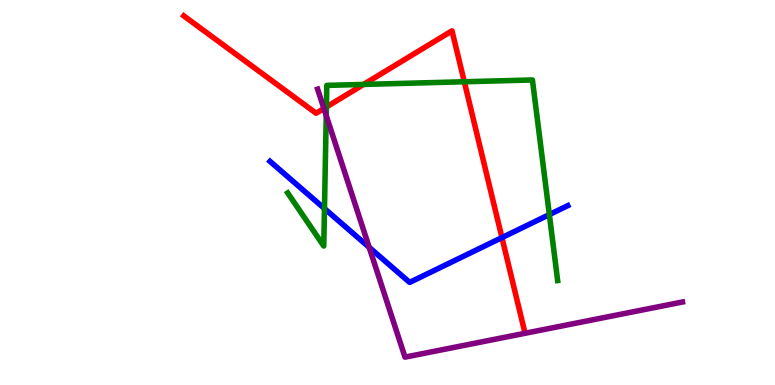[{'lines': ['blue', 'red'], 'intersections': [{'x': 6.48, 'y': 3.83}]}, {'lines': ['green', 'red'], 'intersections': [{'x': 4.21, 'y': 7.22}, {'x': 4.69, 'y': 7.81}, {'x': 5.99, 'y': 7.88}]}, {'lines': ['purple', 'red'], 'intersections': [{'x': 4.18, 'y': 7.18}]}, {'lines': ['blue', 'green'], 'intersections': [{'x': 4.19, 'y': 4.58}, {'x': 7.09, 'y': 4.43}]}, {'lines': ['blue', 'purple'], 'intersections': [{'x': 4.76, 'y': 3.58}]}, {'lines': ['green', 'purple'], 'intersections': [{'x': 4.21, 'y': 7.0}]}]